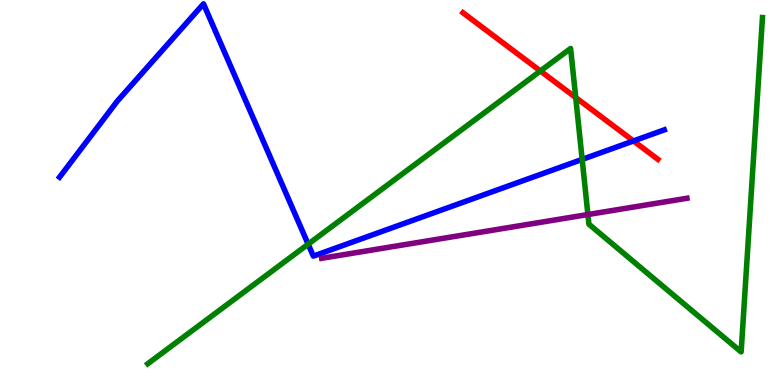[{'lines': ['blue', 'red'], 'intersections': [{'x': 8.17, 'y': 6.34}]}, {'lines': ['green', 'red'], 'intersections': [{'x': 6.97, 'y': 8.16}, {'x': 7.43, 'y': 7.47}]}, {'lines': ['purple', 'red'], 'intersections': []}, {'lines': ['blue', 'green'], 'intersections': [{'x': 3.98, 'y': 3.66}, {'x': 7.51, 'y': 5.86}]}, {'lines': ['blue', 'purple'], 'intersections': []}, {'lines': ['green', 'purple'], 'intersections': [{'x': 7.59, 'y': 4.43}]}]